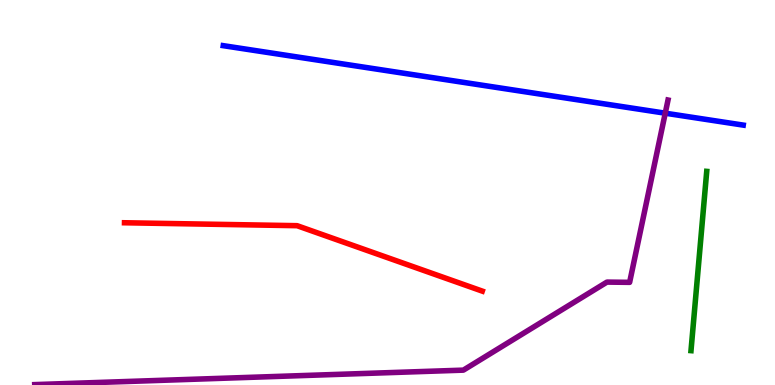[{'lines': ['blue', 'red'], 'intersections': []}, {'lines': ['green', 'red'], 'intersections': []}, {'lines': ['purple', 'red'], 'intersections': []}, {'lines': ['blue', 'green'], 'intersections': []}, {'lines': ['blue', 'purple'], 'intersections': [{'x': 8.58, 'y': 7.06}]}, {'lines': ['green', 'purple'], 'intersections': []}]